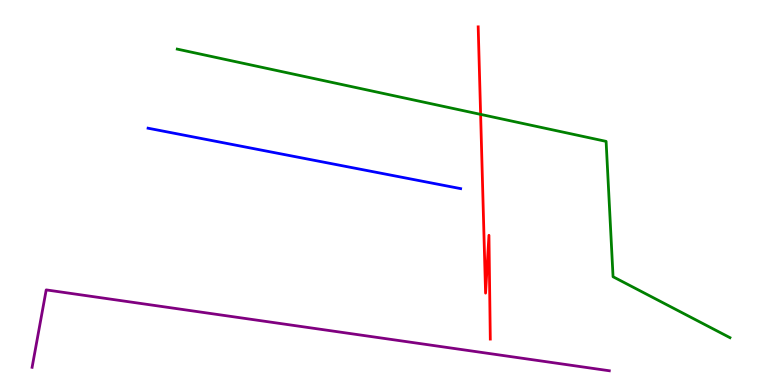[{'lines': ['blue', 'red'], 'intersections': []}, {'lines': ['green', 'red'], 'intersections': [{'x': 6.2, 'y': 7.03}]}, {'lines': ['purple', 'red'], 'intersections': []}, {'lines': ['blue', 'green'], 'intersections': []}, {'lines': ['blue', 'purple'], 'intersections': []}, {'lines': ['green', 'purple'], 'intersections': []}]